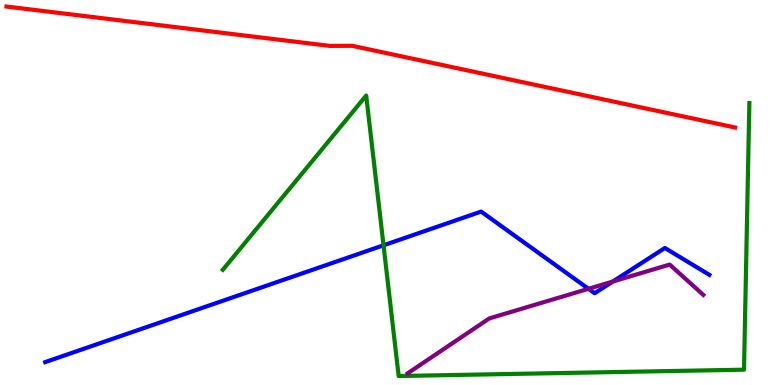[{'lines': ['blue', 'red'], 'intersections': []}, {'lines': ['green', 'red'], 'intersections': []}, {'lines': ['purple', 'red'], 'intersections': []}, {'lines': ['blue', 'green'], 'intersections': [{'x': 4.95, 'y': 3.63}]}, {'lines': ['blue', 'purple'], 'intersections': [{'x': 7.59, 'y': 2.5}, {'x': 7.91, 'y': 2.69}]}, {'lines': ['green', 'purple'], 'intersections': []}]